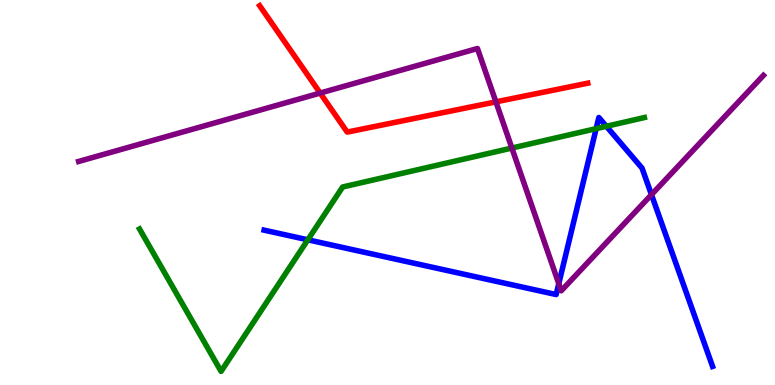[{'lines': ['blue', 'red'], 'intersections': []}, {'lines': ['green', 'red'], 'intersections': []}, {'lines': ['purple', 'red'], 'intersections': [{'x': 4.13, 'y': 7.58}, {'x': 6.4, 'y': 7.35}]}, {'lines': ['blue', 'green'], 'intersections': [{'x': 3.97, 'y': 3.77}, {'x': 7.69, 'y': 6.66}, {'x': 7.82, 'y': 6.72}]}, {'lines': ['blue', 'purple'], 'intersections': [{'x': 7.21, 'y': 2.63}, {'x': 8.41, 'y': 4.94}]}, {'lines': ['green', 'purple'], 'intersections': [{'x': 6.6, 'y': 6.15}]}]